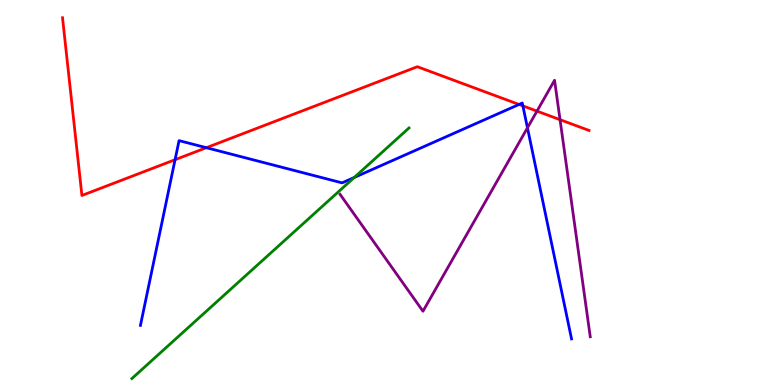[{'lines': ['blue', 'red'], 'intersections': [{'x': 2.26, 'y': 5.85}, {'x': 2.66, 'y': 6.16}, {'x': 6.7, 'y': 7.29}, {'x': 6.75, 'y': 7.25}]}, {'lines': ['green', 'red'], 'intersections': []}, {'lines': ['purple', 'red'], 'intersections': [{'x': 6.93, 'y': 7.11}, {'x': 7.23, 'y': 6.89}]}, {'lines': ['blue', 'green'], 'intersections': [{'x': 4.57, 'y': 5.39}]}, {'lines': ['blue', 'purple'], 'intersections': [{'x': 6.81, 'y': 6.68}]}, {'lines': ['green', 'purple'], 'intersections': []}]